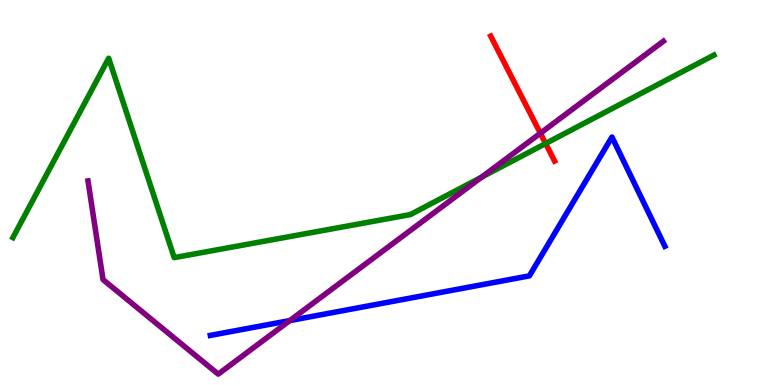[{'lines': ['blue', 'red'], 'intersections': []}, {'lines': ['green', 'red'], 'intersections': [{'x': 7.04, 'y': 6.27}]}, {'lines': ['purple', 'red'], 'intersections': [{'x': 6.97, 'y': 6.54}]}, {'lines': ['blue', 'green'], 'intersections': []}, {'lines': ['blue', 'purple'], 'intersections': [{'x': 3.74, 'y': 1.67}]}, {'lines': ['green', 'purple'], 'intersections': [{'x': 6.21, 'y': 5.4}]}]